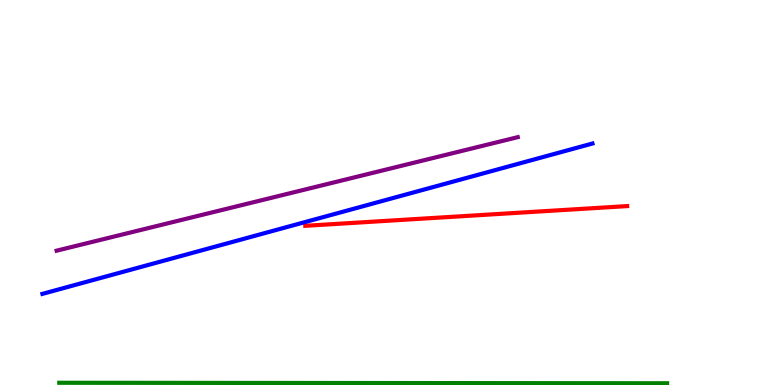[{'lines': ['blue', 'red'], 'intersections': []}, {'lines': ['green', 'red'], 'intersections': []}, {'lines': ['purple', 'red'], 'intersections': []}, {'lines': ['blue', 'green'], 'intersections': []}, {'lines': ['blue', 'purple'], 'intersections': []}, {'lines': ['green', 'purple'], 'intersections': []}]